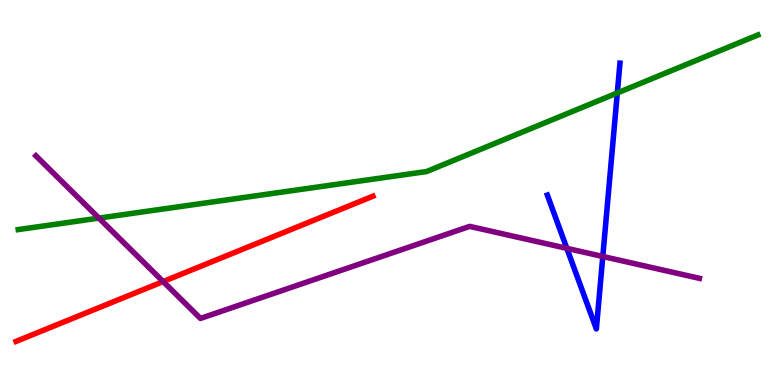[{'lines': ['blue', 'red'], 'intersections': []}, {'lines': ['green', 'red'], 'intersections': []}, {'lines': ['purple', 'red'], 'intersections': [{'x': 2.11, 'y': 2.69}]}, {'lines': ['blue', 'green'], 'intersections': [{'x': 7.97, 'y': 7.59}]}, {'lines': ['blue', 'purple'], 'intersections': [{'x': 7.31, 'y': 3.55}, {'x': 7.78, 'y': 3.34}]}, {'lines': ['green', 'purple'], 'intersections': [{'x': 1.28, 'y': 4.33}]}]